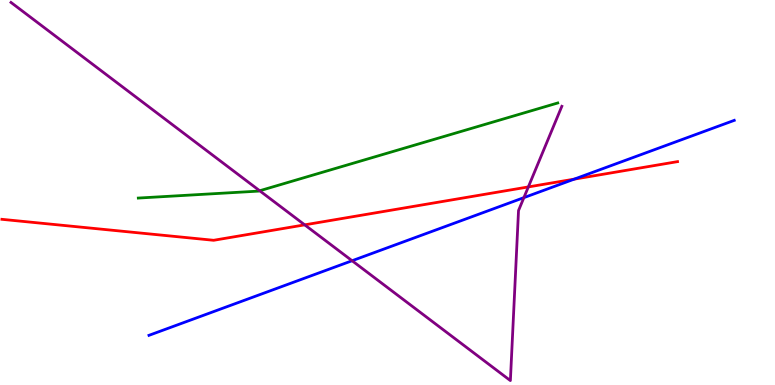[{'lines': ['blue', 'red'], 'intersections': [{'x': 7.41, 'y': 5.35}]}, {'lines': ['green', 'red'], 'intersections': []}, {'lines': ['purple', 'red'], 'intersections': [{'x': 3.93, 'y': 4.16}, {'x': 6.82, 'y': 5.14}]}, {'lines': ['blue', 'green'], 'intersections': []}, {'lines': ['blue', 'purple'], 'intersections': [{'x': 4.54, 'y': 3.23}, {'x': 6.76, 'y': 4.87}]}, {'lines': ['green', 'purple'], 'intersections': [{'x': 3.35, 'y': 5.05}]}]